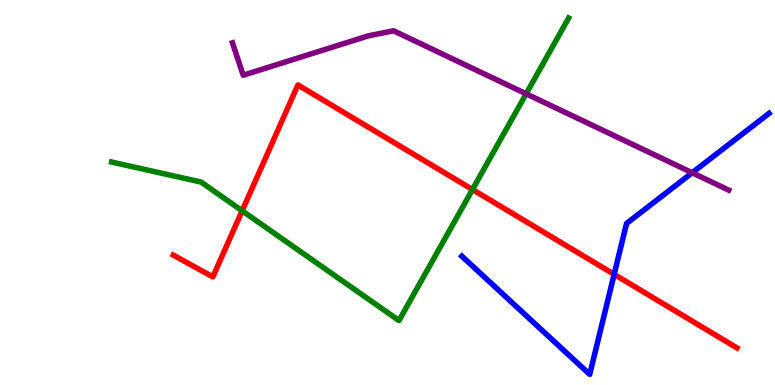[{'lines': ['blue', 'red'], 'intersections': [{'x': 7.92, 'y': 2.87}]}, {'lines': ['green', 'red'], 'intersections': [{'x': 3.12, 'y': 4.52}, {'x': 6.1, 'y': 5.08}]}, {'lines': ['purple', 'red'], 'intersections': []}, {'lines': ['blue', 'green'], 'intersections': []}, {'lines': ['blue', 'purple'], 'intersections': [{'x': 8.93, 'y': 5.51}]}, {'lines': ['green', 'purple'], 'intersections': [{'x': 6.79, 'y': 7.56}]}]